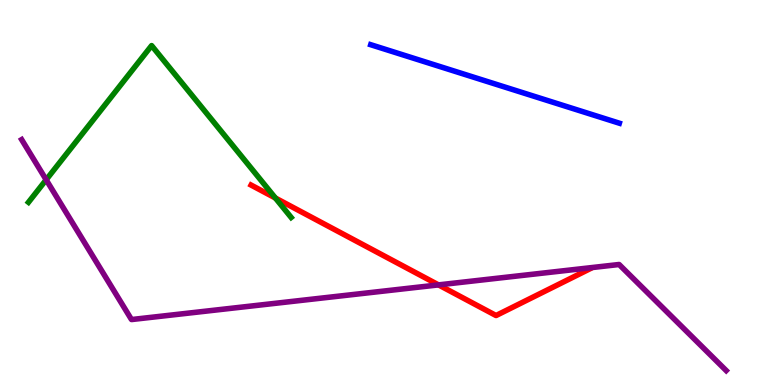[{'lines': ['blue', 'red'], 'intersections': []}, {'lines': ['green', 'red'], 'intersections': [{'x': 3.55, 'y': 4.86}]}, {'lines': ['purple', 'red'], 'intersections': [{'x': 5.66, 'y': 2.6}]}, {'lines': ['blue', 'green'], 'intersections': []}, {'lines': ['blue', 'purple'], 'intersections': []}, {'lines': ['green', 'purple'], 'intersections': [{'x': 0.596, 'y': 5.33}]}]